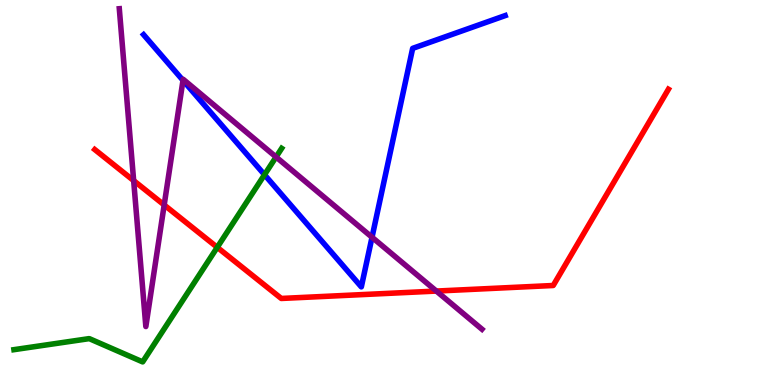[{'lines': ['blue', 'red'], 'intersections': []}, {'lines': ['green', 'red'], 'intersections': [{'x': 2.8, 'y': 3.58}]}, {'lines': ['purple', 'red'], 'intersections': [{'x': 1.72, 'y': 5.31}, {'x': 2.12, 'y': 4.68}, {'x': 5.63, 'y': 2.44}]}, {'lines': ['blue', 'green'], 'intersections': [{'x': 3.41, 'y': 5.46}]}, {'lines': ['blue', 'purple'], 'intersections': [{'x': 2.36, 'y': 7.91}, {'x': 4.8, 'y': 3.84}]}, {'lines': ['green', 'purple'], 'intersections': [{'x': 3.56, 'y': 5.92}]}]